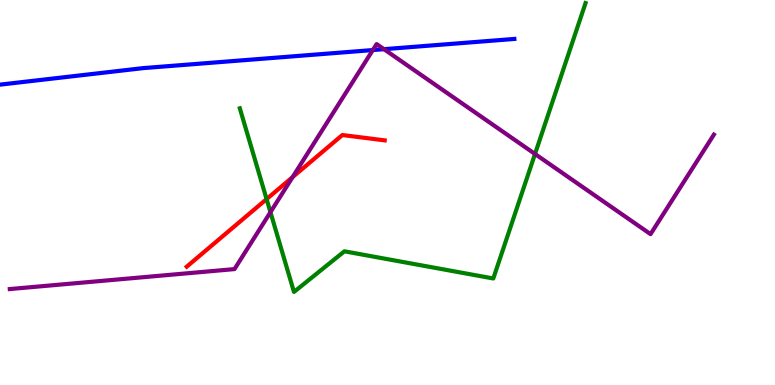[{'lines': ['blue', 'red'], 'intersections': []}, {'lines': ['green', 'red'], 'intersections': [{'x': 3.44, 'y': 4.83}]}, {'lines': ['purple', 'red'], 'intersections': [{'x': 3.78, 'y': 5.4}]}, {'lines': ['blue', 'green'], 'intersections': []}, {'lines': ['blue', 'purple'], 'intersections': [{'x': 4.81, 'y': 8.7}, {'x': 4.95, 'y': 8.72}]}, {'lines': ['green', 'purple'], 'intersections': [{'x': 3.49, 'y': 4.49}, {'x': 6.9, 'y': 6.0}]}]